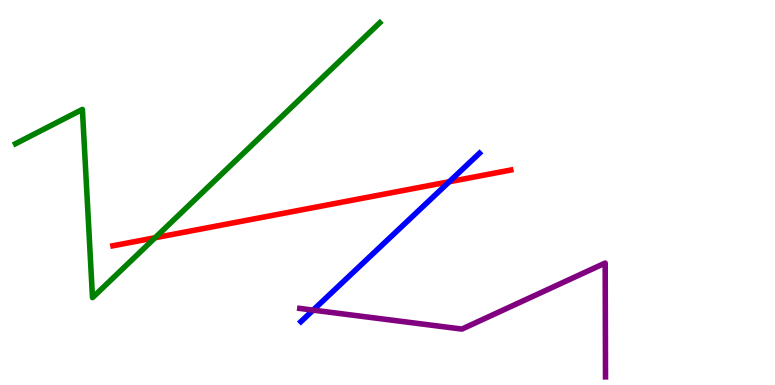[{'lines': ['blue', 'red'], 'intersections': [{'x': 5.8, 'y': 5.28}]}, {'lines': ['green', 'red'], 'intersections': [{'x': 2.0, 'y': 3.82}]}, {'lines': ['purple', 'red'], 'intersections': []}, {'lines': ['blue', 'green'], 'intersections': []}, {'lines': ['blue', 'purple'], 'intersections': [{'x': 4.04, 'y': 1.94}]}, {'lines': ['green', 'purple'], 'intersections': []}]